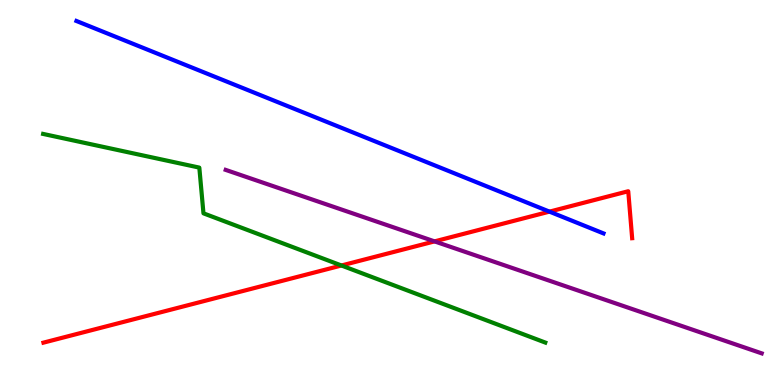[{'lines': ['blue', 'red'], 'intersections': [{'x': 7.09, 'y': 4.5}]}, {'lines': ['green', 'red'], 'intersections': [{'x': 4.41, 'y': 3.1}]}, {'lines': ['purple', 'red'], 'intersections': [{'x': 5.61, 'y': 3.73}]}, {'lines': ['blue', 'green'], 'intersections': []}, {'lines': ['blue', 'purple'], 'intersections': []}, {'lines': ['green', 'purple'], 'intersections': []}]